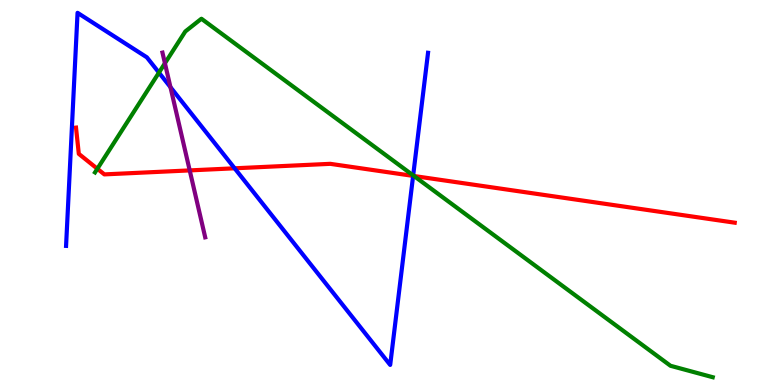[{'lines': ['blue', 'red'], 'intersections': [{'x': 3.03, 'y': 5.63}, {'x': 5.33, 'y': 5.43}]}, {'lines': ['green', 'red'], 'intersections': [{'x': 1.26, 'y': 5.62}, {'x': 5.34, 'y': 5.43}]}, {'lines': ['purple', 'red'], 'intersections': [{'x': 2.45, 'y': 5.57}]}, {'lines': ['blue', 'green'], 'intersections': [{'x': 2.05, 'y': 8.11}, {'x': 5.33, 'y': 5.44}]}, {'lines': ['blue', 'purple'], 'intersections': [{'x': 2.2, 'y': 7.74}]}, {'lines': ['green', 'purple'], 'intersections': [{'x': 2.13, 'y': 8.36}]}]